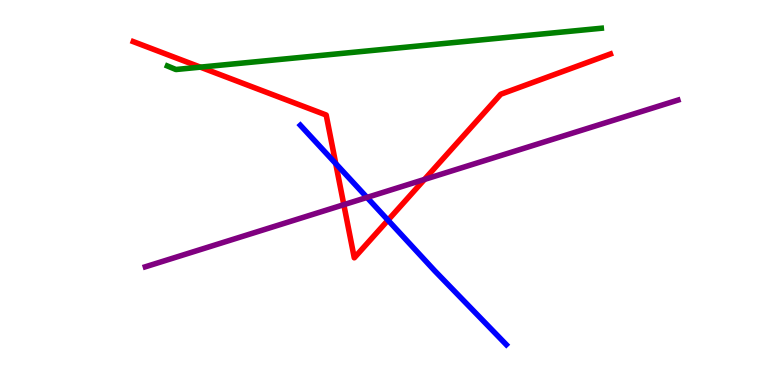[{'lines': ['blue', 'red'], 'intersections': [{'x': 4.33, 'y': 5.75}, {'x': 5.01, 'y': 4.28}]}, {'lines': ['green', 'red'], 'intersections': [{'x': 2.59, 'y': 8.26}]}, {'lines': ['purple', 'red'], 'intersections': [{'x': 4.44, 'y': 4.68}, {'x': 5.48, 'y': 5.34}]}, {'lines': ['blue', 'green'], 'intersections': []}, {'lines': ['blue', 'purple'], 'intersections': [{'x': 4.74, 'y': 4.87}]}, {'lines': ['green', 'purple'], 'intersections': []}]